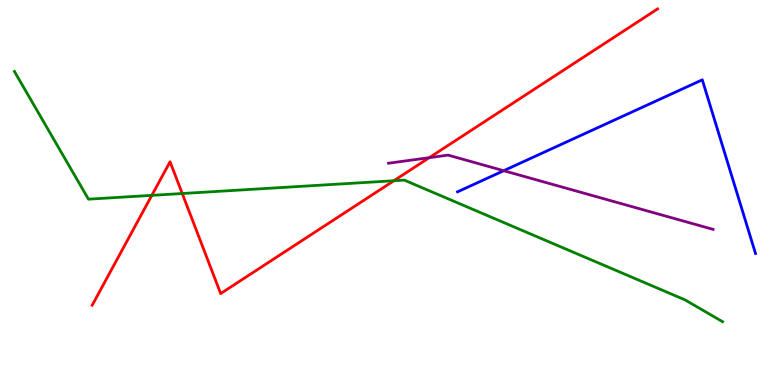[{'lines': ['blue', 'red'], 'intersections': []}, {'lines': ['green', 'red'], 'intersections': [{'x': 1.96, 'y': 4.93}, {'x': 2.35, 'y': 4.97}, {'x': 5.08, 'y': 5.31}]}, {'lines': ['purple', 'red'], 'intersections': [{'x': 5.54, 'y': 5.9}]}, {'lines': ['blue', 'green'], 'intersections': []}, {'lines': ['blue', 'purple'], 'intersections': [{'x': 6.5, 'y': 5.57}]}, {'lines': ['green', 'purple'], 'intersections': []}]